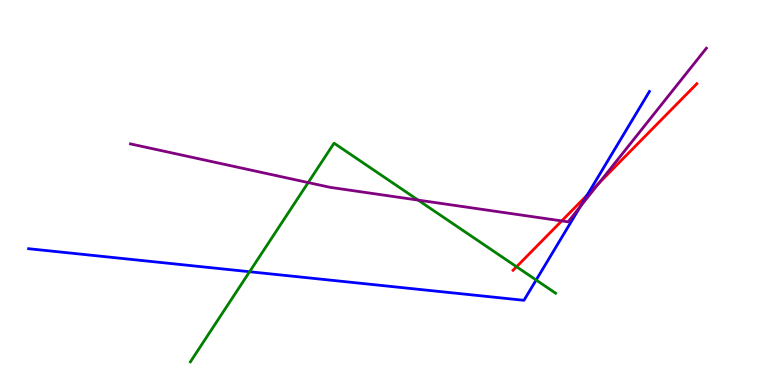[{'lines': ['blue', 'red'], 'intersections': [{'x': 7.58, 'y': 4.93}]}, {'lines': ['green', 'red'], 'intersections': [{'x': 6.67, 'y': 3.07}]}, {'lines': ['purple', 'red'], 'intersections': [{'x': 7.25, 'y': 4.26}, {'x': 7.73, 'y': 5.25}]}, {'lines': ['blue', 'green'], 'intersections': [{'x': 3.22, 'y': 2.94}, {'x': 6.92, 'y': 2.73}]}, {'lines': ['blue', 'purple'], 'intersections': [{'x': 7.49, 'y': 4.63}]}, {'lines': ['green', 'purple'], 'intersections': [{'x': 3.98, 'y': 5.26}, {'x': 5.39, 'y': 4.8}]}]